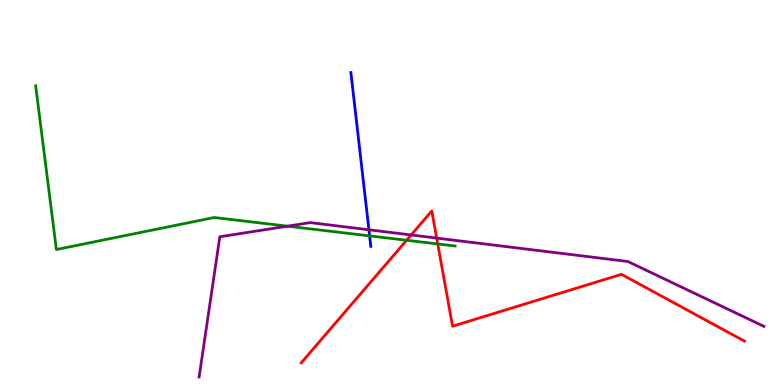[{'lines': ['blue', 'red'], 'intersections': []}, {'lines': ['green', 'red'], 'intersections': [{'x': 5.25, 'y': 3.76}, {'x': 5.65, 'y': 3.66}]}, {'lines': ['purple', 'red'], 'intersections': [{'x': 5.31, 'y': 3.9}, {'x': 5.63, 'y': 3.82}]}, {'lines': ['blue', 'green'], 'intersections': [{'x': 4.77, 'y': 3.87}]}, {'lines': ['blue', 'purple'], 'intersections': [{'x': 4.76, 'y': 4.03}]}, {'lines': ['green', 'purple'], 'intersections': [{'x': 3.71, 'y': 4.13}]}]